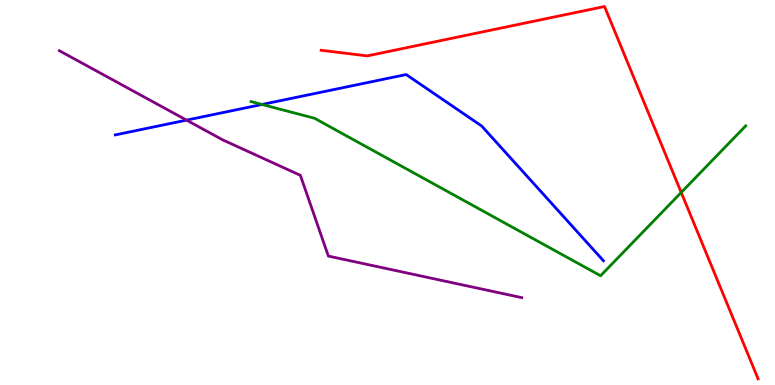[{'lines': ['blue', 'red'], 'intersections': []}, {'lines': ['green', 'red'], 'intersections': [{'x': 8.79, 'y': 5.0}]}, {'lines': ['purple', 'red'], 'intersections': []}, {'lines': ['blue', 'green'], 'intersections': [{'x': 3.38, 'y': 7.29}]}, {'lines': ['blue', 'purple'], 'intersections': [{'x': 2.41, 'y': 6.88}]}, {'lines': ['green', 'purple'], 'intersections': []}]